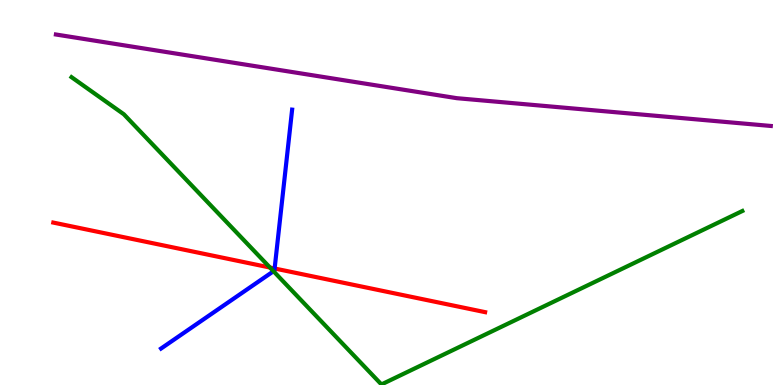[{'lines': ['blue', 'red'], 'intersections': [{'x': 3.54, 'y': 3.03}]}, {'lines': ['green', 'red'], 'intersections': [{'x': 3.48, 'y': 3.05}]}, {'lines': ['purple', 'red'], 'intersections': []}, {'lines': ['blue', 'green'], 'intersections': [{'x': 3.53, 'y': 2.95}]}, {'lines': ['blue', 'purple'], 'intersections': []}, {'lines': ['green', 'purple'], 'intersections': []}]